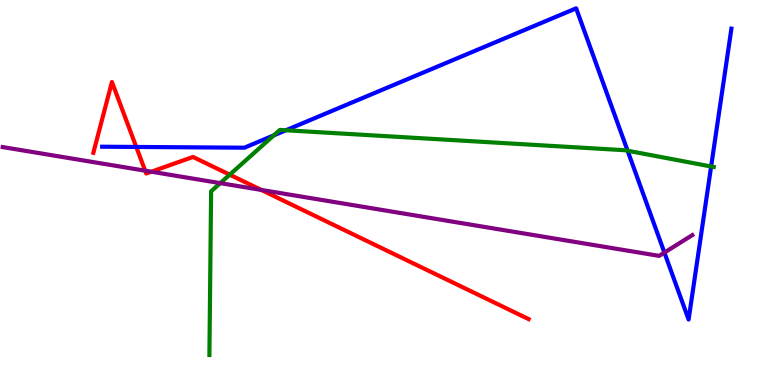[{'lines': ['blue', 'red'], 'intersections': [{'x': 1.76, 'y': 6.18}]}, {'lines': ['green', 'red'], 'intersections': [{'x': 2.96, 'y': 5.46}]}, {'lines': ['purple', 'red'], 'intersections': [{'x': 1.87, 'y': 5.57}, {'x': 1.95, 'y': 5.54}, {'x': 3.37, 'y': 5.07}]}, {'lines': ['blue', 'green'], 'intersections': [{'x': 3.53, 'y': 6.48}, {'x': 3.69, 'y': 6.62}, {'x': 8.1, 'y': 6.09}, {'x': 9.18, 'y': 5.68}]}, {'lines': ['blue', 'purple'], 'intersections': [{'x': 8.57, 'y': 3.44}]}, {'lines': ['green', 'purple'], 'intersections': [{'x': 2.84, 'y': 5.24}]}]